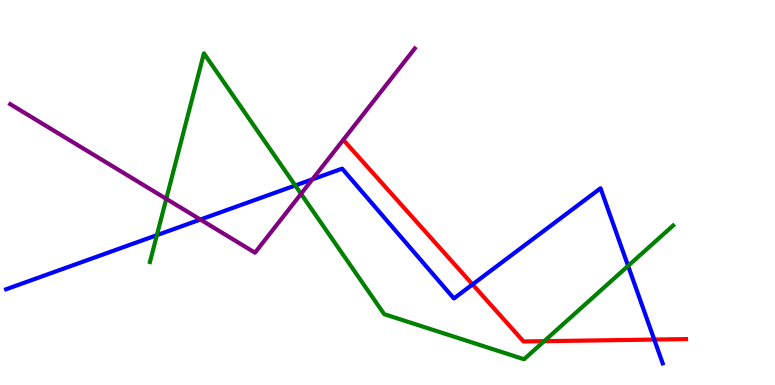[{'lines': ['blue', 'red'], 'intersections': [{'x': 6.1, 'y': 2.61}, {'x': 8.44, 'y': 1.18}]}, {'lines': ['green', 'red'], 'intersections': [{'x': 7.02, 'y': 1.14}]}, {'lines': ['purple', 'red'], 'intersections': []}, {'lines': ['blue', 'green'], 'intersections': [{'x': 2.02, 'y': 3.89}, {'x': 3.81, 'y': 5.18}, {'x': 8.1, 'y': 3.09}]}, {'lines': ['blue', 'purple'], 'intersections': [{'x': 2.59, 'y': 4.3}, {'x': 4.03, 'y': 5.34}]}, {'lines': ['green', 'purple'], 'intersections': [{'x': 2.15, 'y': 4.83}, {'x': 3.88, 'y': 4.96}]}]